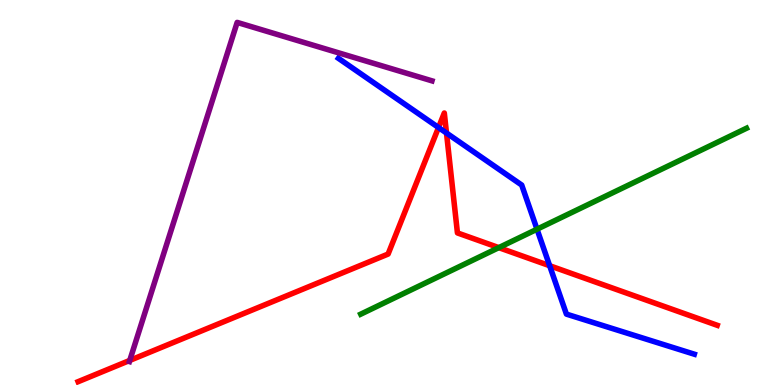[{'lines': ['blue', 'red'], 'intersections': [{'x': 5.66, 'y': 6.69}, {'x': 5.76, 'y': 6.54}, {'x': 7.09, 'y': 3.1}]}, {'lines': ['green', 'red'], 'intersections': [{'x': 6.44, 'y': 3.57}]}, {'lines': ['purple', 'red'], 'intersections': [{'x': 1.67, 'y': 0.639}]}, {'lines': ['blue', 'green'], 'intersections': [{'x': 6.93, 'y': 4.05}]}, {'lines': ['blue', 'purple'], 'intersections': []}, {'lines': ['green', 'purple'], 'intersections': []}]